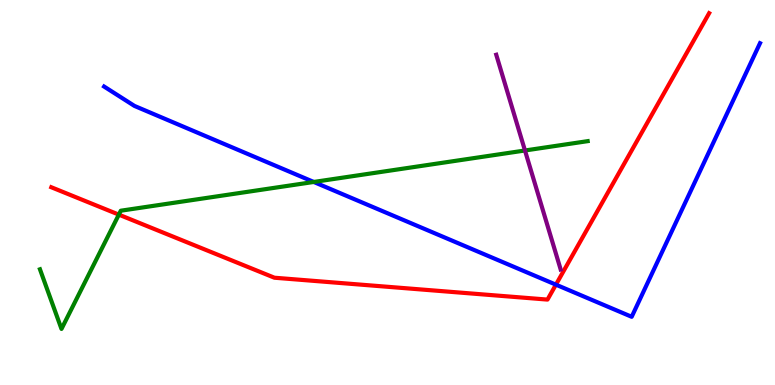[{'lines': ['blue', 'red'], 'intersections': [{'x': 7.17, 'y': 2.61}]}, {'lines': ['green', 'red'], 'intersections': [{'x': 1.53, 'y': 4.43}]}, {'lines': ['purple', 'red'], 'intersections': []}, {'lines': ['blue', 'green'], 'intersections': [{'x': 4.05, 'y': 5.27}]}, {'lines': ['blue', 'purple'], 'intersections': []}, {'lines': ['green', 'purple'], 'intersections': [{'x': 6.77, 'y': 6.09}]}]